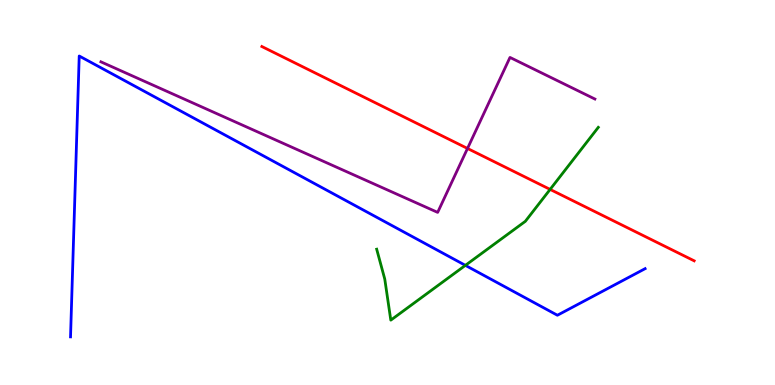[{'lines': ['blue', 'red'], 'intersections': []}, {'lines': ['green', 'red'], 'intersections': [{'x': 7.1, 'y': 5.08}]}, {'lines': ['purple', 'red'], 'intersections': [{'x': 6.03, 'y': 6.14}]}, {'lines': ['blue', 'green'], 'intersections': [{'x': 6.0, 'y': 3.11}]}, {'lines': ['blue', 'purple'], 'intersections': []}, {'lines': ['green', 'purple'], 'intersections': []}]